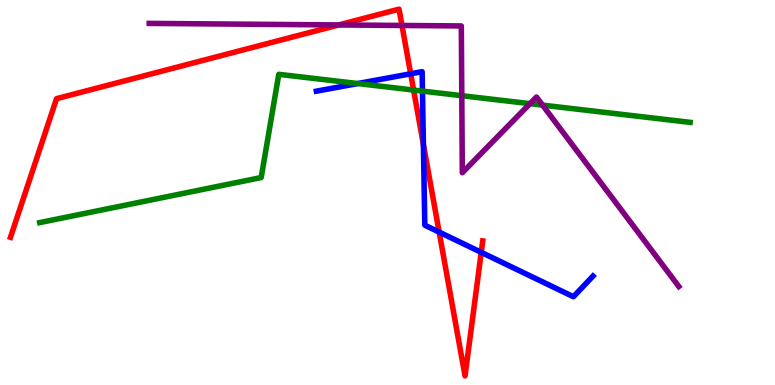[{'lines': ['blue', 'red'], 'intersections': [{'x': 5.3, 'y': 8.08}, {'x': 5.46, 'y': 6.25}, {'x': 5.67, 'y': 3.97}, {'x': 6.21, 'y': 3.45}]}, {'lines': ['green', 'red'], 'intersections': [{'x': 5.34, 'y': 7.66}]}, {'lines': ['purple', 'red'], 'intersections': [{'x': 4.37, 'y': 9.35}, {'x': 5.19, 'y': 9.34}]}, {'lines': ['blue', 'green'], 'intersections': [{'x': 4.62, 'y': 7.83}, {'x': 5.45, 'y': 7.63}]}, {'lines': ['blue', 'purple'], 'intersections': []}, {'lines': ['green', 'purple'], 'intersections': [{'x': 5.96, 'y': 7.51}, {'x': 6.84, 'y': 7.31}, {'x': 7.0, 'y': 7.27}]}]